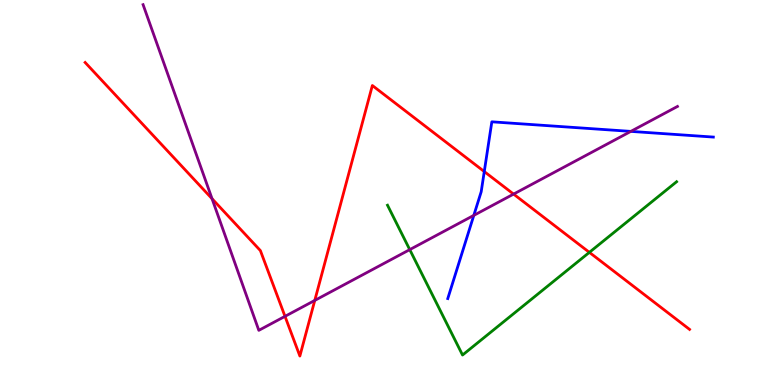[{'lines': ['blue', 'red'], 'intersections': [{'x': 6.25, 'y': 5.54}]}, {'lines': ['green', 'red'], 'intersections': [{'x': 7.6, 'y': 3.45}]}, {'lines': ['purple', 'red'], 'intersections': [{'x': 2.74, 'y': 4.84}, {'x': 3.68, 'y': 1.78}, {'x': 4.06, 'y': 2.2}, {'x': 6.63, 'y': 4.96}]}, {'lines': ['blue', 'green'], 'intersections': []}, {'lines': ['blue', 'purple'], 'intersections': [{'x': 6.11, 'y': 4.41}, {'x': 8.14, 'y': 6.59}]}, {'lines': ['green', 'purple'], 'intersections': [{'x': 5.29, 'y': 3.52}]}]